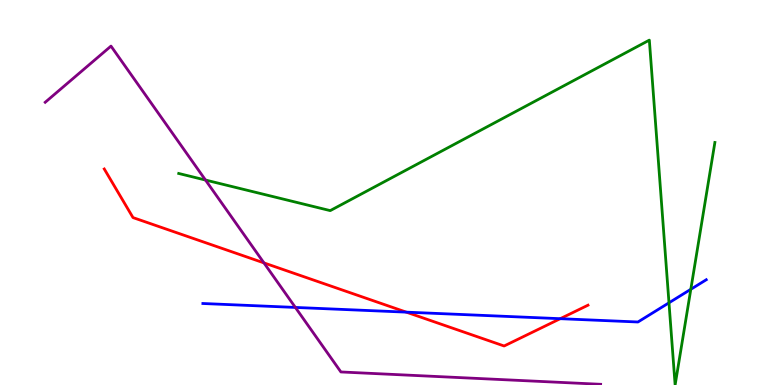[{'lines': ['blue', 'red'], 'intersections': [{'x': 5.24, 'y': 1.89}, {'x': 7.23, 'y': 1.72}]}, {'lines': ['green', 'red'], 'intersections': []}, {'lines': ['purple', 'red'], 'intersections': [{'x': 3.41, 'y': 3.17}]}, {'lines': ['blue', 'green'], 'intersections': [{'x': 8.63, 'y': 2.14}, {'x': 8.91, 'y': 2.49}]}, {'lines': ['blue', 'purple'], 'intersections': [{'x': 3.81, 'y': 2.01}]}, {'lines': ['green', 'purple'], 'intersections': [{'x': 2.65, 'y': 5.32}]}]